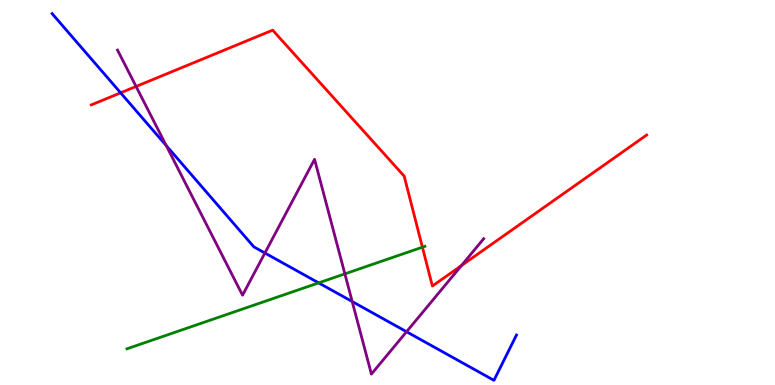[{'lines': ['blue', 'red'], 'intersections': [{'x': 1.56, 'y': 7.59}]}, {'lines': ['green', 'red'], 'intersections': [{'x': 5.45, 'y': 3.58}]}, {'lines': ['purple', 'red'], 'intersections': [{'x': 1.76, 'y': 7.75}, {'x': 5.95, 'y': 3.1}]}, {'lines': ['blue', 'green'], 'intersections': [{'x': 4.11, 'y': 2.65}]}, {'lines': ['blue', 'purple'], 'intersections': [{'x': 2.14, 'y': 6.22}, {'x': 3.42, 'y': 3.43}, {'x': 4.54, 'y': 2.17}, {'x': 5.25, 'y': 1.38}]}, {'lines': ['green', 'purple'], 'intersections': [{'x': 4.45, 'y': 2.89}]}]